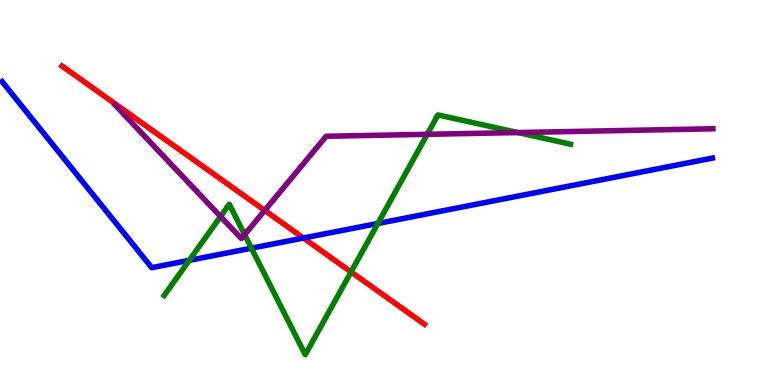[{'lines': ['blue', 'red'], 'intersections': [{'x': 3.92, 'y': 3.82}]}, {'lines': ['green', 'red'], 'intersections': [{'x': 4.53, 'y': 2.94}]}, {'lines': ['purple', 'red'], 'intersections': [{'x': 3.42, 'y': 4.53}]}, {'lines': ['blue', 'green'], 'intersections': [{'x': 2.44, 'y': 3.24}, {'x': 3.24, 'y': 3.55}, {'x': 4.88, 'y': 4.2}]}, {'lines': ['blue', 'purple'], 'intersections': []}, {'lines': ['green', 'purple'], 'intersections': [{'x': 2.85, 'y': 4.38}, {'x': 3.16, 'y': 3.91}, {'x': 5.51, 'y': 6.51}, {'x': 6.68, 'y': 6.56}]}]